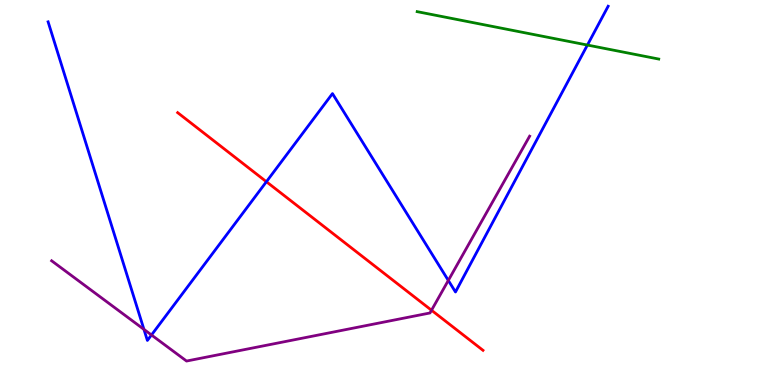[{'lines': ['blue', 'red'], 'intersections': [{'x': 3.44, 'y': 5.28}]}, {'lines': ['green', 'red'], 'intersections': []}, {'lines': ['purple', 'red'], 'intersections': [{'x': 5.57, 'y': 1.94}]}, {'lines': ['blue', 'green'], 'intersections': [{'x': 7.58, 'y': 8.83}]}, {'lines': ['blue', 'purple'], 'intersections': [{'x': 1.86, 'y': 1.44}, {'x': 1.95, 'y': 1.3}, {'x': 5.78, 'y': 2.72}]}, {'lines': ['green', 'purple'], 'intersections': []}]